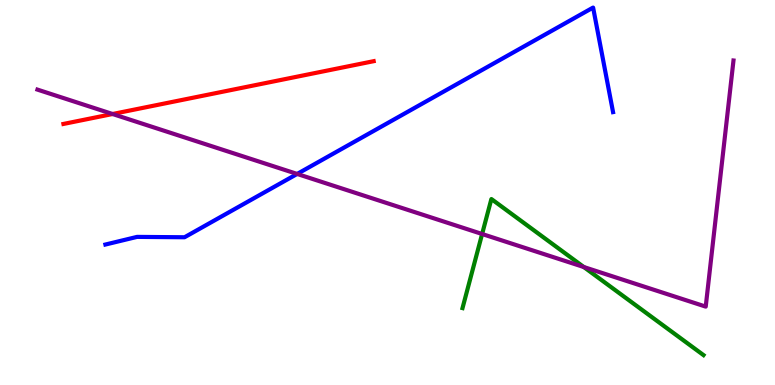[{'lines': ['blue', 'red'], 'intersections': []}, {'lines': ['green', 'red'], 'intersections': []}, {'lines': ['purple', 'red'], 'intersections': [{'x': 1.45, 'y': 7.04}]}, {'lines': ['blue', 'green'], 'intersections': []}, {'lines': ['blue', 'purple'], 'intersections': [{'x': 3.83, 'y': 5.48}]}, {'lines': ['green', 'purple'], 'intersections': [{'x': 6.22, 'y': 3.92}, {'x': 7.53, 'y': 3.06}]}]